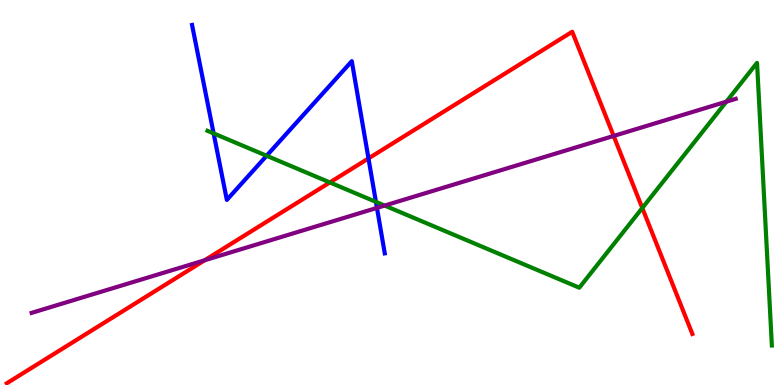[{'lines': ['blue', 'red'], 'intersections': [{'x': 4.75, 'y': 5.88}]}, {'lines': ['green', 'red'], 'intersections': [{'x': 4.26, 'y': 5.26}, {'x': 8.29, 'y': 4.6}]}, {'lines': ['purple', 'red'], 'intersections': [{'x': 2.64, 'y': 3.24}, {'x': 7.92, 'y': 6.47}]}, {'lines': ['blue', 'green'], 'intersections': [{'x': 2.76, 'y': 6.54}, {'x': 3.44, 'y': 5.95}, {'x': 4.85, 'y': 4.76}]}, {'lines': ['blue', 'purple'], 'intersections': [{'x': 4.86, 'y': 4.6}]}, {'lines': ['green', 'purple'], 'intersections': [{'x': 4.96, 'y': 4.66}, {'x': 9.37, 'y': 7.36}]}]